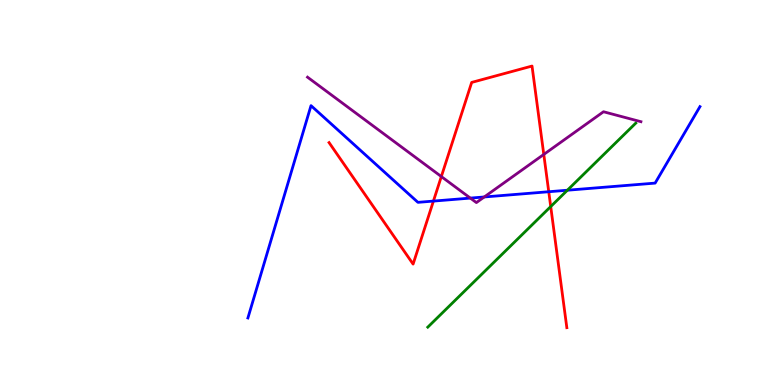[{'lines': ['blue', 'red'], 'intersections': [{'x': 5.59, 'y': 4.78}, {'x': 7.08, 'y': 5.02}]}, {'lines': ['green', 'red'], 'intersections': [{'x': 7.11, 'y': 4.63}]}, {'lines': ['purple', 'red'], 'intersections': [{'x': 5.69, 'y': 5.41}, {'x': 7.02, 'y': 5.99}]}, {'lines': ['blue', 'green'], 'intersections': [{'x': 7.32, 'y': 5.06}]}, {'lines': ['blue', 'purple'], 'intersections': [{'x': 6.07, 'y': 4.85}, {'x': 6.25, 'y': 4.88}]}, {'lines': ['green', 'purple'], 'intersections': []}]